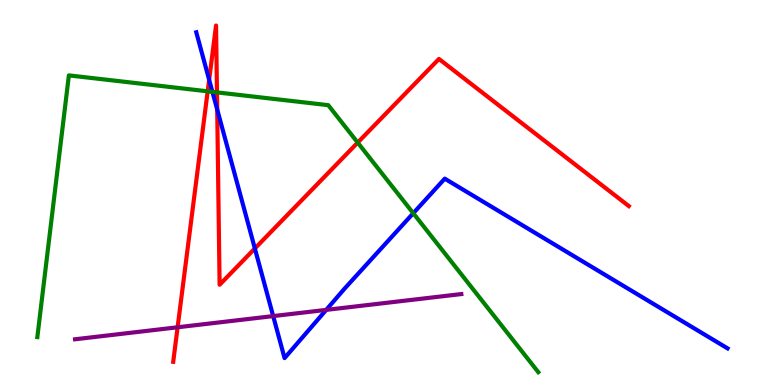[{'lines': ['blue', 'red'], 'intersections': [{'x': 2.7, 'y': 7.93}, {'x': 2.8, 'y': 7.16}, {'x': 3.29, 'y': 3.55}]}, {'lines': ['green', 'red'], 'intersections': [{'x': 2.68, 'y': 7.63}, {'x': 2.8, 'y': 7.6}, {'x': 4.62, 'y': 6.3}]}, {'lines': ['purple', 'red'], 'intersections': [{'x': 2.29, 'y': 1.5}]}, {'lines': ['blue', 'green'], 'intersections': [{'x': 2.74, 'y': 7.61}, {'x': 5.33, 'y': 4.46}]}, {'lines': ['blue', 'purple'], 'intersections': [{'x': 3.52, 'y': 1.79}, {'x': 4.21, 'y': 1.95}]}, {'lines': ['green', 'purple'], 'intersections': []}]